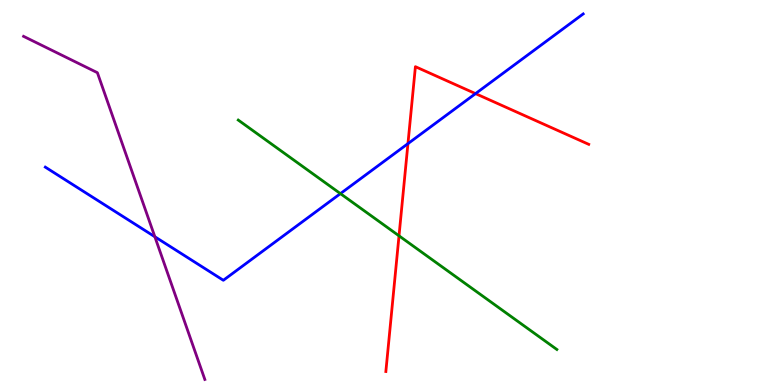[{'lines': ['blue', 'red'], 'intersections': [{'x': 5.26, 'y': 6.27}, {'x': 6.14, 'y': 7.57}]}, {'lines': ['green', 'red'], 'intersections': [{'x': 5.15, 'y': 3.87}]}, {'lines': ['purple', 'red'], 'intersections': []}, {'lines': ['blue', 'green'], 'intersections': [{'x': 4.39, 'y': 4.97}]}, {'lines': ['blue', 'purple'], 'intersections': [{'x': 2.0, 'y': 3.85}]}, {'lines': ['green', 'purple'], 'intersections': []}]